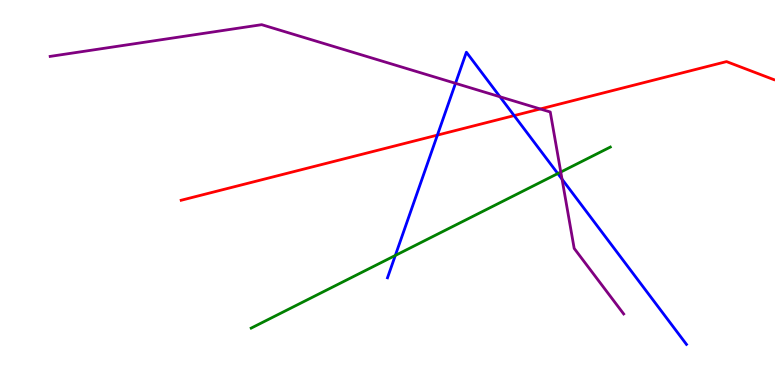[{'lines': ['blue', 'red'], 'intersections': [{'x': 5.64, 'y': 6.49}, {'x': 6.63, 'y': 7.0}]}, {'lines': ['green', 'red'], 'intersections': []}, {'lines': ['purple', 'red'], 'intersections': [{'x': 6.97, 'y': 7.17}]}, {'lines': ['blue', 'green'], 'intersections': [{'x': 5.1, 'y': 3.36}, {'x': 7.2, 'y': 5.49}]}, {'lines': ['blue', 'purple'], 'intersections': [{'x': 5.88, 'y': 7.84}, {'x': 6.45, 'y': 7.49}, {'x': 7.25, 'y': 5.35}]}, {'lines': ['green', 'purple'], 'intersections': [{'x': 7.24, 'y': 5.53}]}]